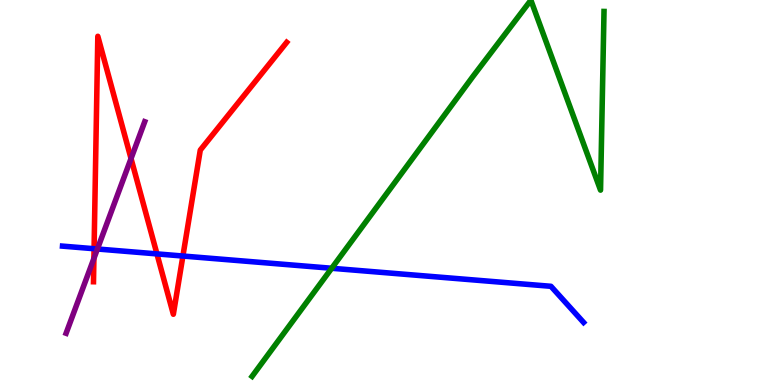[{'lines': ['blue', 'red'], 'intersections': [{'x': 1.21, 'y': 3.54}, {'x': 2.03, 'y': 3.41}, {'x': 2.36, 'y': 3.35}]}, {'lines': ['green', 'red'], 'intersections': []}, {'lines': ['purple', 'red'], 'intersections': [{'x': 1.21, 'y': 3.29}, {'x': 1.69, 'y': 5.88}]}, {'lines': ['blue', 'green'], 'intersections': [{'x': 4.28, 'y': 3.03}]}, {'lines': ['blue', 'purple'], 'intersections': [{'x': 1.26, 'y': 3.53}]}, {'lines': ['green', 'purple'], 'intersections': []}]